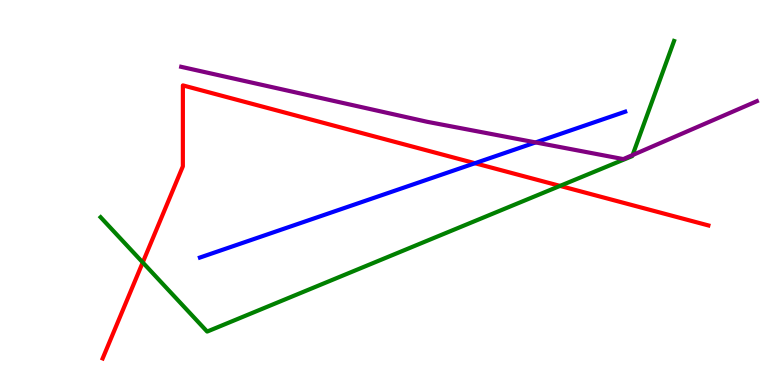[{'lines': ['blue', 'red'], 'intersections': [{'x': 6.13, 'y': 5.76}]}, {'lines': ['green', 'red'], 'intersections': [{'x': 1.84, 'y': 3.18}, {'x': 7.23, 'y': 5.17}]}, {'lines': ['purple', 'red'], 'intersections': []}, {'lines': ['blue', 'green'], 'intersections': []}, {'lines': ['blue', 'purple'], 'intersections': [{'x': 6.91, 'y': 6.3}]}, {'lines': ['green', 'purple'], 'intersections': [{'x': 8.16, 'y': 5.97}]}]